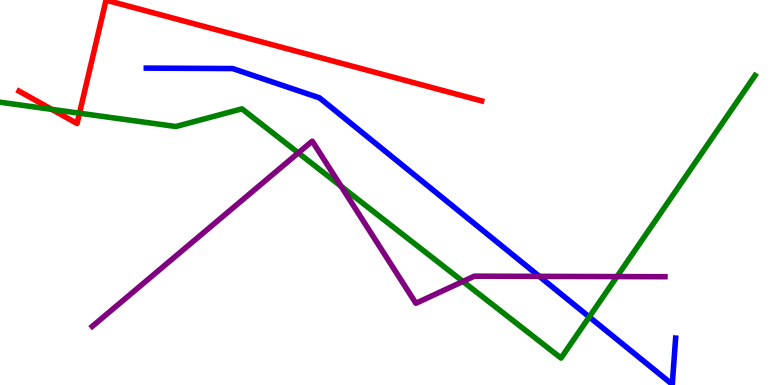[{'lines': ['blue', 'red'], 'intersections': []}, {'lines': ['green', 'red'], 'intersections': [{'x': 0.668, 'y': 7.16}, {'x': 1.03, 'y': 7.06}]}, {'lines': ['purple', 'red'], 'intersections': []}, {'lines': ['blue', 'green'], 'intersections': [{'x': 7.6, 'y': 1.77}]}, {'lines': ['blue', 'purple'], 'intersections': [{'x': 6.96, 'y': 2.82}]}, {'lines': ['green', 'purple'], 'intersections': [{'x': 3.85, 'y': 6.03}, {'x': 4.4, 'y': 5.16}, {'x': 5.97, 'y': 2.69}, {'x': 7.96, 'y': 2.82}]}]